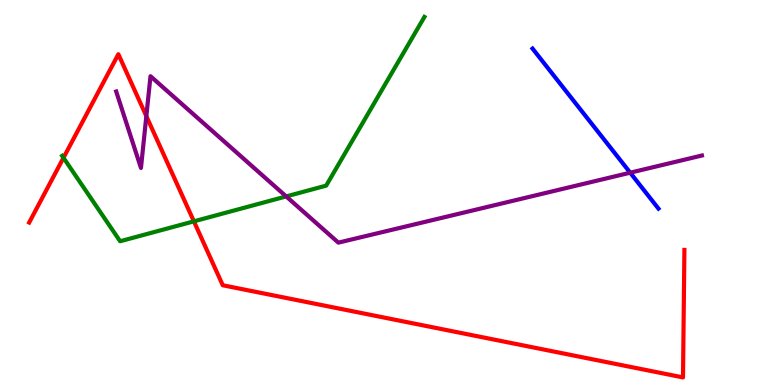[{'lines': ['blue', 'red'], 'intersections': []}, {'lines': ['green', 'red'], 'intersections': [{'x': 0.819, 'y': 5.9}, {'x': 2.5, 'y': 4.25}]}, {'lines': ['purple', 'red'], 'intersections': [{'x': 1.89, 'y': 6.98}]}, {'lines': ['blue', 'green'], 'intersections': []}, {'lines': ['blue', 'purple'], 'intersections': [{'x': 8.13, 'y': 5.51}]}, {'lines': ['green', 'purple'], 'intersections': [{'x': 3.69, 'y': 4.9}]}]